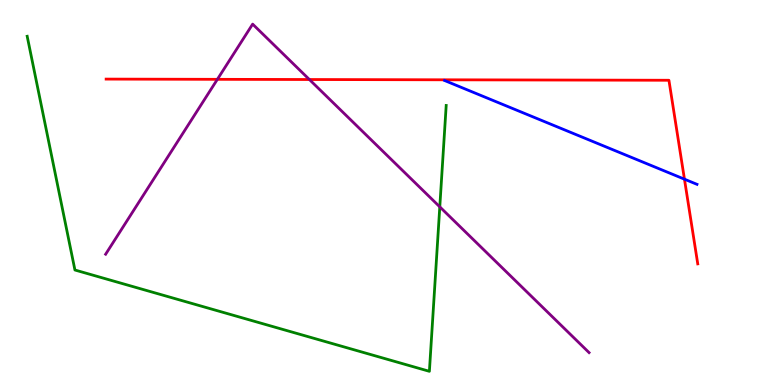[{'lines': ['blue', 'red'], 'intersections': [{'x': 8.83, 'y': 5.35}]}, {'lines': ['green', 'red'], 'intersections': []}, {'lines': ['purple', 'red'], 'intersections': [{'x': 2.8, 'y': 7.94}, {'x': 3.99, 'y': 7.93}]}, {'lines': ['blue', 'green'], 'intersections': []}, {'lines': ['blue', 'purple'], 'intersections': []}, {'lines': ['green', 'purple'], 'intersections': [{'x': 5.67, 'y': 4.63}]}]